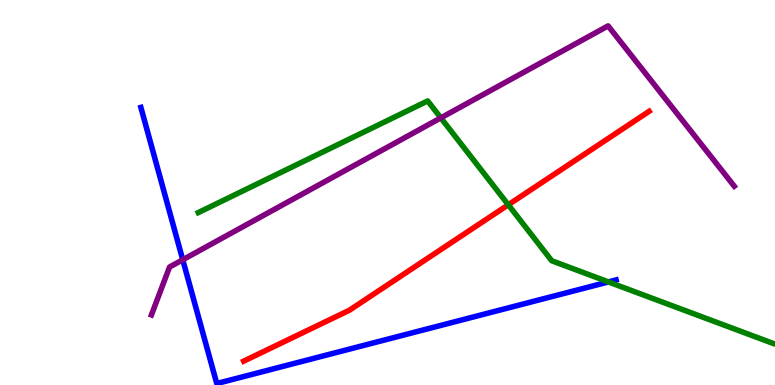[{'lines': ['blue', 'red'], 'intersections': []}, {'lines': ['green', 'red'], 'intersections': [{'x': 6.56, 'y': 4.68}]}, {'lines': ['purple', 'red'], 'intersections': []}, {'lines': ['blue', 'green'], 'intersections': [{'x': 7.85, 'y': 2.68}]}, {'lines': ['blue', 'purple'], 'intersections': [{'x': 2.36, 'y': 3.25}]}, {'lines': ['green', 'purple'], 'intersections': [{'x': 5.69, 'y': 6.94}]}]